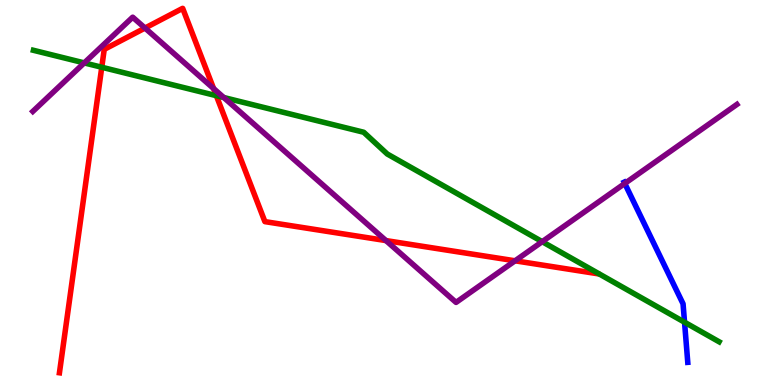[{'lines': ['blue', 'red'], 'intersections': []}, {'lines': ['green', 'red'], 'intersections': [{'x': 1.31, 'y': 8.25}, {'x': 2.79, 'y': 7.51}]}, {'lines': ['purple', 'red'], 'intersections': [{'x': 1.87, 'y': 9.27}, {'x': 2.76, 'y': 7.7}, {'x': 4.98, 'y': 3.75}, {'x': 6.65, 'y': 3.23}]}, {'lines': ['blue', 'green'], 'intersections': [{'x': 8.83, 'y': 1.63}]}, {'lines': ['blue', 'purple'], 'intersections': [{'x': 8.06, 'y': 5.23}]}, {'lines': ['green', 'purple'], 'intersections': [{'x': 1.09, 'y': 8.37}, {'x': 2.89, 'y': 7.47}, {'x': 7.0, 'y': 3.72}]}]